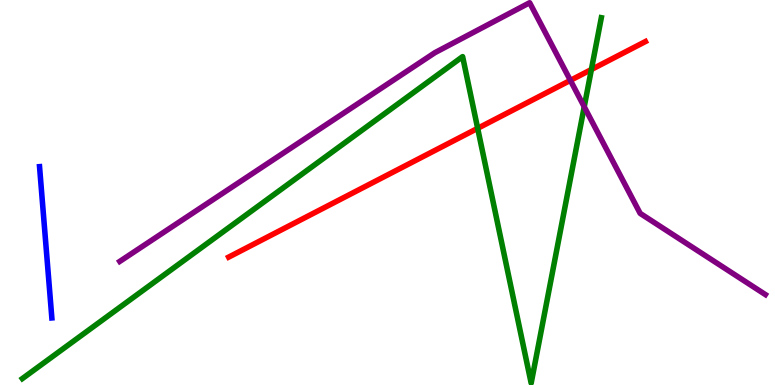[{'lines': ['blue', 'red'], 'intersections': []}, {'lines': ['green', 'red'], 'intersections': [{'x': 6.16, 'y': 6.67}, {'x': 7.63, 'y': 8.19}]}, {'lines': ['purple', 'red'], 'intersections': [{'x': 7.36, 'y': 7.91}]}, {'lines': ['blue', 'green'], 'intersections': []}, {'lines': ['blue', 'purple'], 'intersections': []}, {'lines': ['green', 'purple'], 'intersections': [{'x': 7.54, 'y': 7.23}]}]